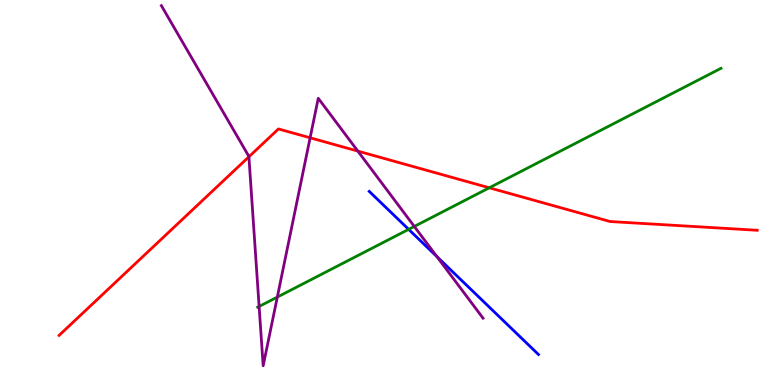[{'lines': ['blue', 'red'], 'intersections': []}, {'lines': ['green', 'red'], 'intersections': [{'x': 6.31, 'y': 5.12}]}, {'lines': ['purple', 'red'], 'intersections': [{'x': 3.21, 'y': 5.93}, {'x': 4.0, 'y': 6.42}, {'x': 4.62, 'y': 6.08}]}, {'lines': ['blue', 'green'], 'intersections': [{'x': 5.27, 'y': 4.04}]}, {'lines': ['blue', 'purple'], 'intersections': [{'x': 5.64, 'y': 3.34}]}, {'lines': ['green', 'purple'], 'intersections': [{'x': 3.34, 'y': 2.04}, {'x': 3.58, 'y': 2.28}, {'x': 5.35, 'y': 4.12}]}]